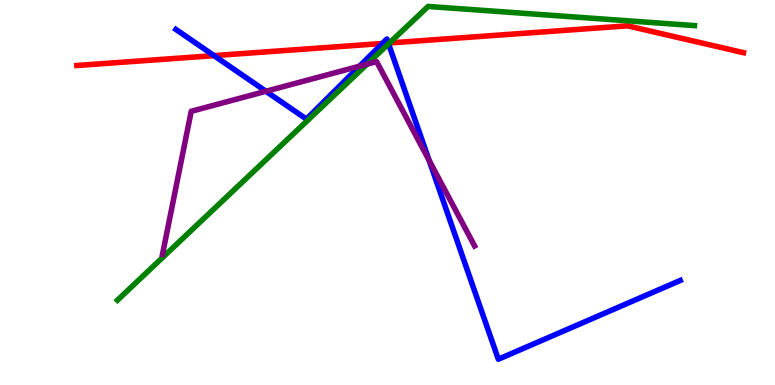[{'lines': ['blue', 'red'], 'intersections': [{'x': 2.76, 'y': 8.56}, {'x': 4.93, 'y': 8.87}, {'x': 5.01, 'y': 8.88}]}, {'lines': ['green', 'red'], 'intersections': [{'x': 5.03, 'y': 8.88}]}, {'lines': ['purple', 'red'], 'intersections': []}, {'lines': ['blue', 'green'], 'intersections': [{'x': 5.01, 'y': 8.86}]}, {'lines': ['blue', 'purple'], 'intersections': [{'x': 3.43, 'y': 7.63}, {'x': 4.64, 'y': 8.28}, {'x': 5.54, 'y': 5.83}]}, {'lines': ['green', 'purple'], 'intersections': [{'x': 4.74, 'y': 8.33}]}]